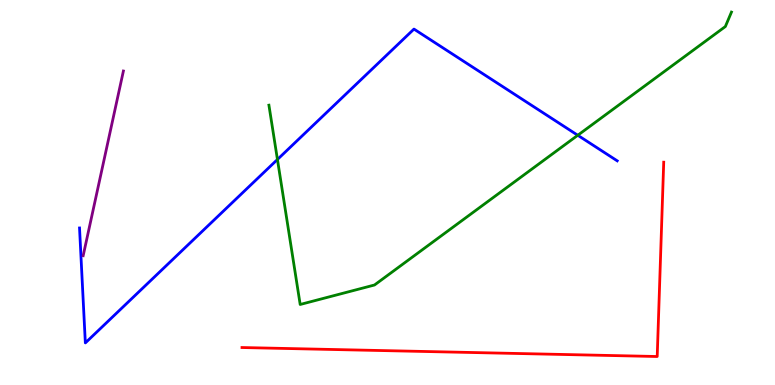[{'lines': ['blue', 'red'], 'intersections': []}, {'lines': ['green', 'red'], 'intersections': []}, {'lines': ['purple', 'red'], 'intersections': []}, {'lines': ['blue', 'green'], 'intersections': [{'x': 3.58, 'y': 5.86}, {'x': 7.46, 'y': 6.49}]}, {'lines': ['blue', 'purple'], 'intersections': []}, {'lines': ['green', 'purple'], 'intersections': []}]